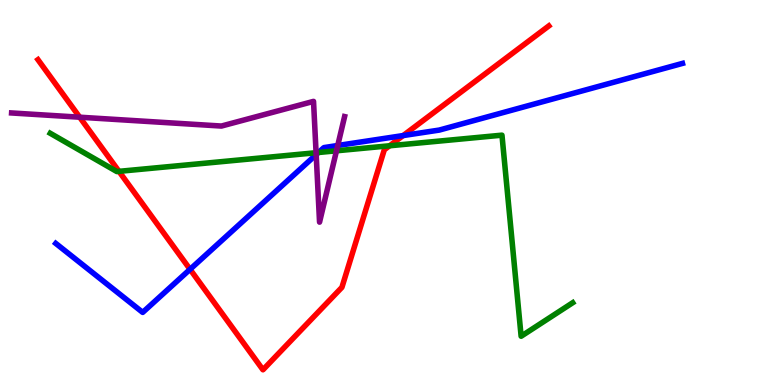[{'lines': ['blue', 'red'], 'intersections': [{'x': 2.45, 'y': 3.0}, {'x': 5.2, 'y': 6.48}]}, {'lines': ['green', 'red'], 'intersections': [{'x': 1.54, 'y': 5.55}, {'x': 5.03, 'y': 6.21}]}, {'lines': ['purple', 'red'], 'intersections': [{'x': 1.03, 'y': 6.96}]}, {'lines': ['blue', 'green'], 'intersections': [{'x': 4.11, 'y': 6.04}]}, {'lines': ['blue', 'purple'], 'intersections': [{'x': 4.08, 'y': 5.98}, {'x': 4.36, 'y': 6.22}]}, {'lines': ['green', 'purple'], 'intersections': [{'x': 4.08, 'y': 6.03}, {'x': 4.34, 'y': 6.08}]}]